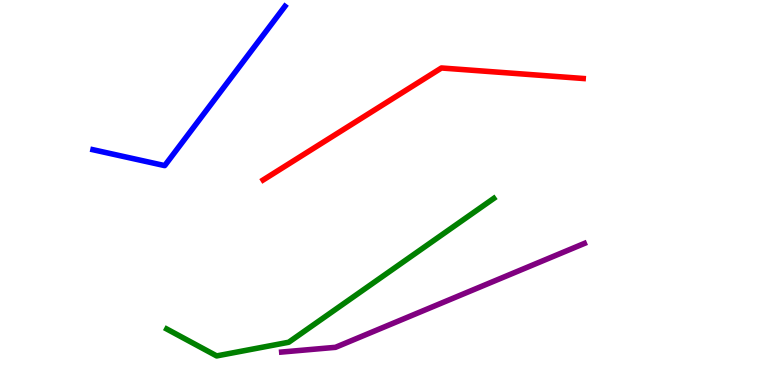[{'lines': ['blue', 'red'], 'intersections': []}, {'lines': ['green', 'red'], 'intersections': []}, {'lines': ['purple', 'red'], 'intersections': []}, {'lines': ['blue', 'green'], 'intersections': []}, {'lines': ['blue', 'purple'], 'intersections': []}, {'lines': ['green', 'purple'], 'intersections': []}]